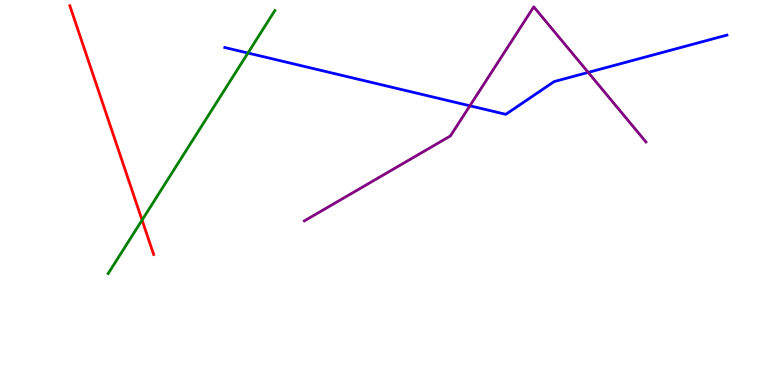[{'lines': ['blue', 'red'], 'intersections': []}, {'lines': ['green', 'red'], 'intersections': [{'x': 1.83, 'y': 4.28}]}, {'lines': ['purple', 'red'], 'intersections': []}, {'lines': ['blue', 'green'], 'intersections': [{'x': 3.2, 'y': 8.62}]}, {'lines': ['blue', 'purple'], 'intersections': [{'x': 6.06, 'y': 7.25}, {'x': 7.59, 'y': 8.12}]}, {'lines': ['green', 'purple'], 'intersections': []}]